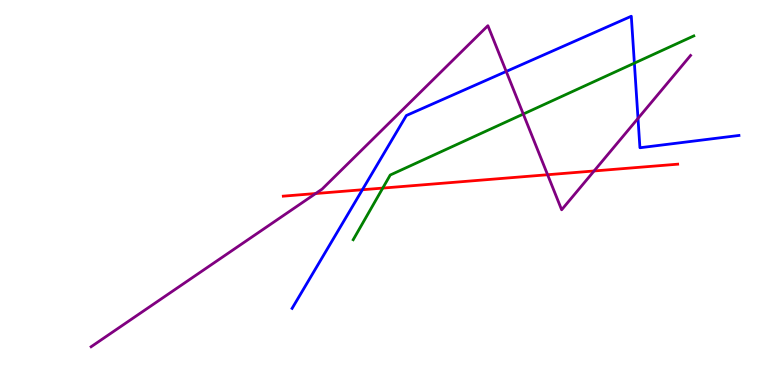[{'lines': ['blue', 'red'], 'intersections': [{'x': 4.68, 'y': 5.07}]}, {'lines': ['green', 'red'], 'intersections': [{'x': 4.94, 'y': 5.11}]}, {'lines': ['purple', 'red'], 'intersections': [{'x': 4.07, 'y': 4.97}, {'x': 7.07, 'y': 5.46}, {'x': 7.67, 'y': 5.56}]}, {'lines': ['blue', 'green'], 'intersections': [{'x': 8.19, 'y': 8.36}]}, {'lines': ['blue', 'purple'], 'intersections': [{'x': 6.53, 'y': 8.14}, {'x': 8.23, 'y': 6.92}]}, {'lines': ['green', 'purple'], 'intersections': [{'x': 6.75, 'y': 7.04}]}]